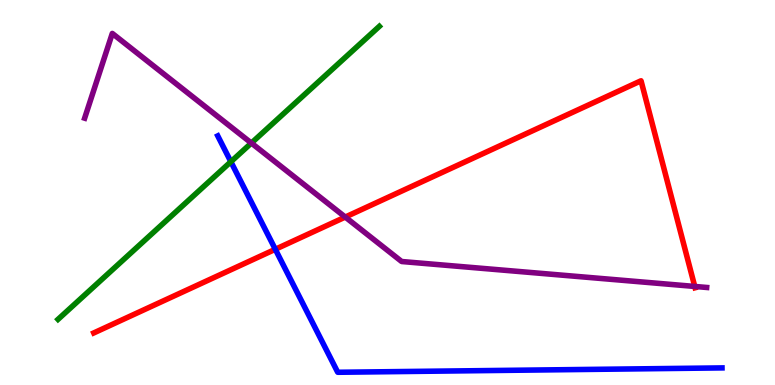[{'lines': ['blue', 'red'], 'intersections': [{'x': 3.55, 'y': 3.52}]}, {'lines': ['green', 'red'], 'intersections': []}, {'lines': ['purple', 'red'], 'intersections': [{'x': 4.45, 'y': 4.36}, {'x': 8.96, 'y': 2.56}]}, {'lines': ['blue', 'green'], 'intersections': [{'x': 2.98, 'y': 5.8}]}, {'lines': ['blue', 'purple'], 'intersections': []}, {'lines': ['green', 'purple'], 'intersections': [{'x': 3.24, 'y': 6.28}]}]